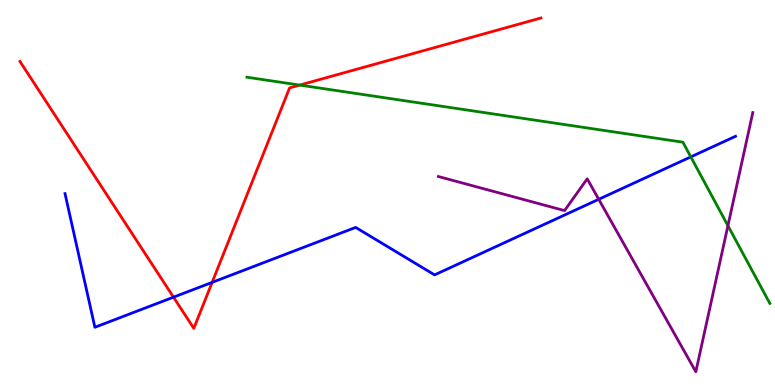[{'lines': ['blue', 'red'], 'intersections': [{'x': 2.24, 'y': 2.28}, {'x': 2.74, 'y': 2.67}]}, {'lines': ['green', 'red'], 'intersections': [{'x': 3.87, 'y': 7.79}]}, {'lines': ['purple', 'red'], 'intersections': []}, {'lines': ['blue', 'green'], 'intersections': [{'x': 8.91, 'y': 5.93}]}, {'lines': ['blue', 'purple'], 'intersections': [{'x': 7.73, 'y': 4.82}]}, {'lines': ['green', 'purple'], 'intersections': [{'x': 9.39, 'y': 4.14}]}]